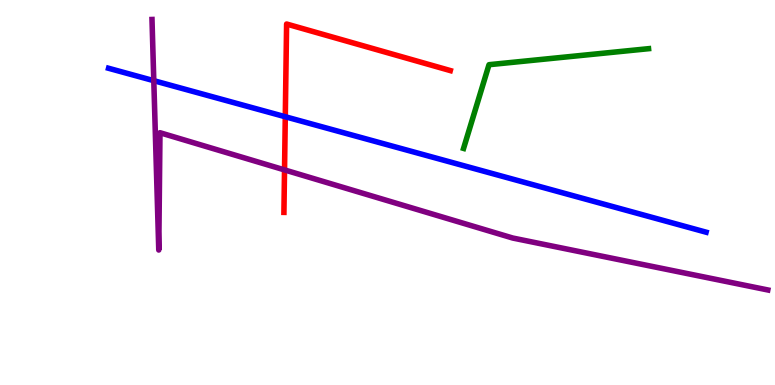[{'lines': ['blue', 'red'], 'intersections': [{'x': 3.68, 'y': 6.97}]}, {'lines': ['green', 'red'], 'intersections': []}, {'lines': ['purple', 'red'], 'intersections': [{'x': 3.67, 'y': 5.59}]}, {'lines': ['blue', 'green'], 'intersections': []}, {'lines': ['blue', 'purple'], 'intersections': [{'x': 1.98, 'y': 7.9}]}, {'lines': ['green', 'purple'], 'intersections': []}]